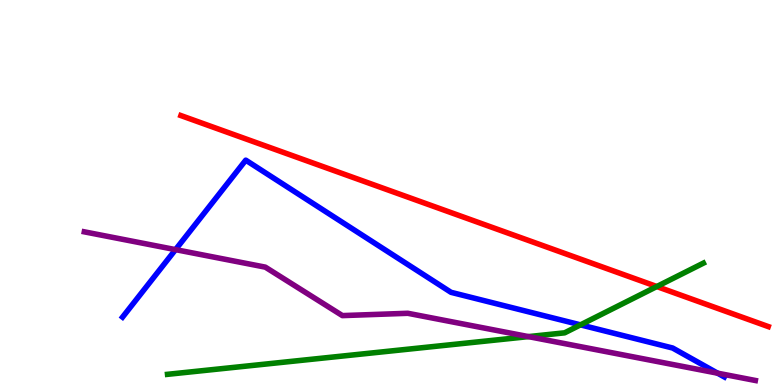[{'lines': ['blue', 'red'], 'intersections': []}, {'lines': ['green', 'red'], 'intersections': [{'x': 8.47, 'y': 2.56}]}, {'lines': ['purple', 'red'], 'intersections': []}, {'lines': ['blue', 'green'], 'intersections': [{'x': 7.49, 'y': 1.56}]}, {'lines': ['blue', 'purple'], 'intersections': [{'x': 2.26, 'y': 3.52}, {'x': 9.26, 'y': 0.307}]}, {'lines': ['green', 'purple'], 'intersections': [{'x': 6.82, 'y': 1.26}]}]